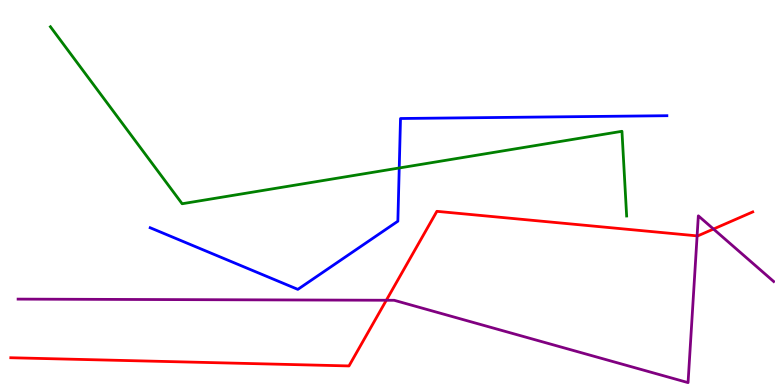[{'lines': ['blue', 'red'], 'intersections': []}, {'lines': ['green', 'red'], 'intersections': []}, {'lines': ['purple', 'red'], 'intersections': [{'x': 4.98, 'y': 2.2}, {'x': 8.99, 'y': 3.87}, {'x': 9.21, 'y': 4.05}]}, {'lines': ['blue', 'green'], 'intersections': [{'x': 5.15, 'y': 5.64}]}, {'lines': ['blue', 'purple'], 'intersections': []}, {'lines': ['green', 'purple'], 'intersections': []}]